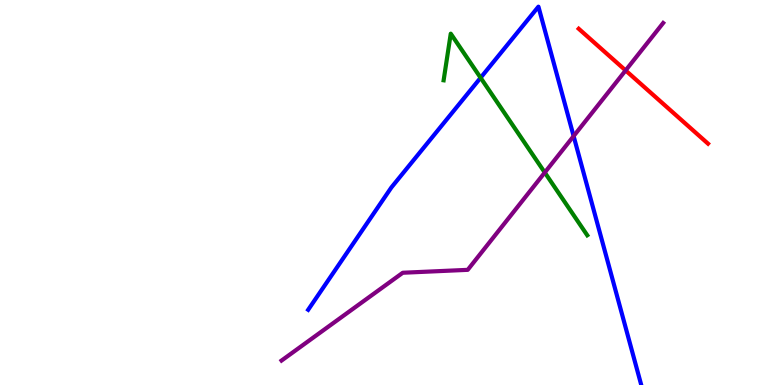[{'lines': ['blue', 'red'], 'intersections': []}, {'lines': ['green', 'red'], 'intersections': []}, {'lines': ['purple', 'red'], 'intersections': [{'x': 8.07, 'y': 8.17}]}, {'lines': ['blue', 'green'], 'intersections': [{'x': 6.2, 'y': 7.98}]}, {'lines': ['blue', 'purple'], 'intersections': [{'x': 7.4, 'y': 6.46}]}, {'lines': ['green', 'purple'], 'intersections': [{'x': 7.03, 'y': 5.52}]}]